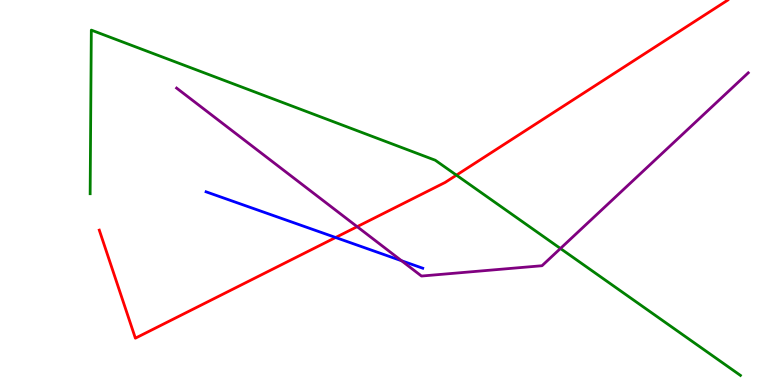[{'lines': ['blue', 'red'], 'intersections': [{'x': 4.33, 'y': 3.83}]}, {'lines': ['green', 'red'], 'intersections': [{'x': 5.89, 'y': 5.45}]}, {'lines': ['purple', 'red'], 'intersections': [{'x': 4.61, 'y': 4.11}]}, {'lines': ['blue', 'green'], 'intersections': []}, {'lines': ['blue', 'purple'], 'intersections': [{'x': 5.18, 'y': 3.23}]}, {'lines': ['green', 'purple'], 'intersections': [{'x': 7.23, 'y': 3.55}]}]